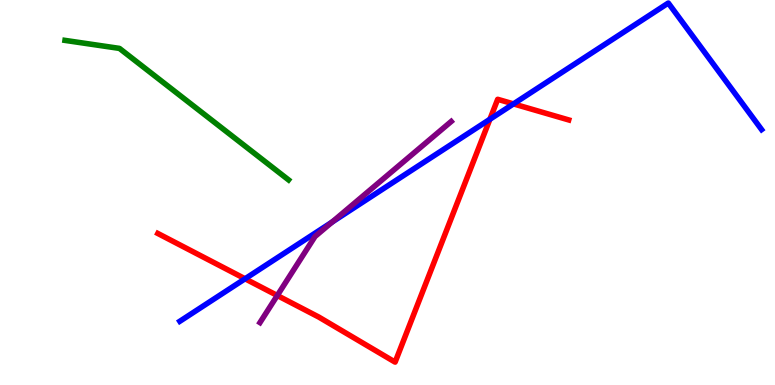[{'lines': ['blue', 'red'], 'intersections': [{'x': 3.16, 'y': 2.76}, {'x': 6.32, 'y': 6.9}, {'x': 6.63, 'y': 7.3}]}, {'lines': ['green', 'red'], 'intersections': []}, {'lines': ['purple', 'red'], 'intersections': [{'x': 3.58, 'y': 2.32}]}, {'lines': ['blue', 'green'], 'intersections': []}, {'lines': ['blue', 'purple'], 'intersections': [{'x': 4.29, 'y': 4.23}]}, {'lines': ['green', 'purple'], 'intersections': []}]